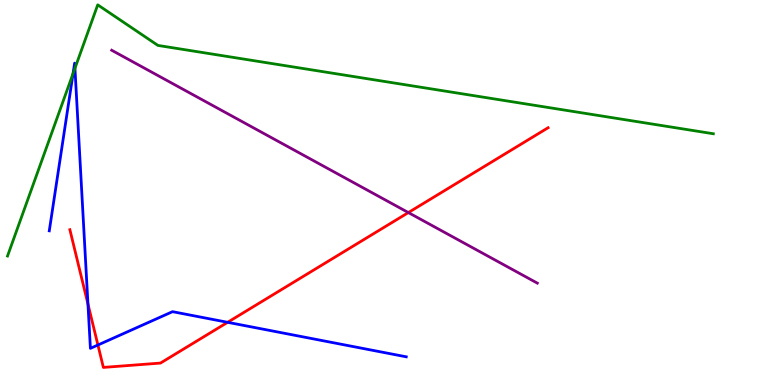[{'lines': ['blue', 'red'], 'intersections': [{'x': 1.13, 'y': 2.1}, {'x': 1.26, 'y': 1.04}, {'x': 2.94, 'y': 1.63}]}, {'lines': ['green', 'red'], 'intersections': []}, {'lines': ['purple', 'red'], 'intersections': [{'x': 5.27, 'y': 4.48}]}, {'lines': ['blue', 'green'], 'intersections': [{'x': 0.943, 'y': 8.09}, {'x': 0.967, 'y': 8.23}]}, {'lines': ['blue', 'purple'], 'intersections': []}, {'lines': ['green', 'purple'], 'intersections': []}]